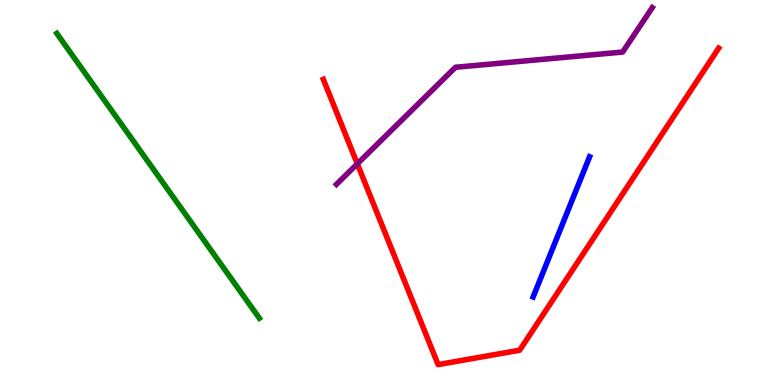[{'lines': ['blue', 'red'], 'intersections': []}, {'lines': ['green', 'red'], 'intersections': []}, {'lines': ['purple', 'red'], 'intersections': [{'x': 4.61, 'y': 5.74}]}, {'lines': ['blue', 'green'], 'intersections': []}, {'lines': ['blue', 'purple'], 'intersections': []}, {'lines': ['green', 'purple'], 'intersections': []}]